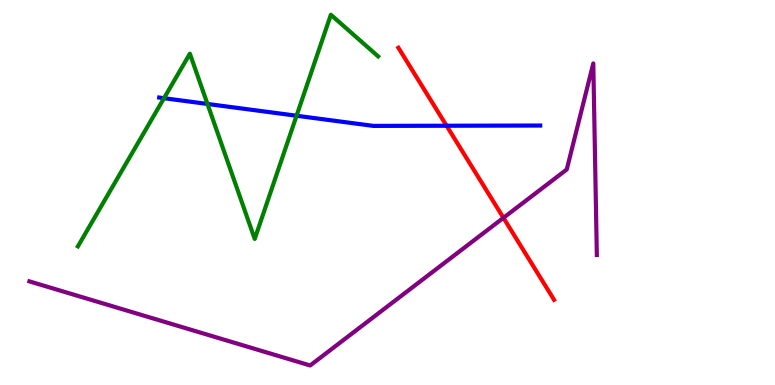[{'lines': ['blue', 'red'], 'intersections': [{'x': 5.76, 'y': 6.73}]}, {'lines': ['green', 'red'], 'intersections': []}, {'lines': ['purple', 'red'], 'intersections': [{'x': 6.5, 'y': 4.34}]}, {'lines': ['blue', 'green'], 'intersections': [{'x': 2.12, 'y': 7.45}, {'x': 2.68, 'y': 7.3}, {'x': 3.83, 'y': 6.99}]}, {'lines': ['blue', 'purple'], 'intersections': []}, {'lines': ['green', 'purple'], 'intersections': []}]